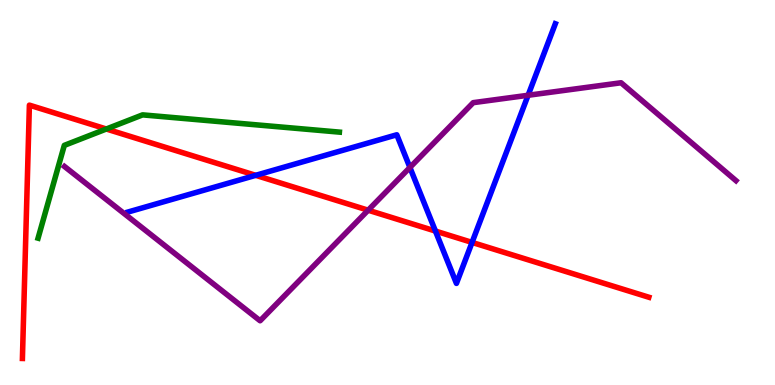[{'lines': ['blue', 'red'], 'intersections': [{'x': 3.3, 'y': 5.45}, {'x': 5.62, 'y': 4.0}, {'x': 6.09, 'y': 3.7}]}, {'lines': ['green', 'red'], 'intersections': [{'x': 1.37, 'y': 6.65}]}, {'lines': ['purple', 'red'], 'intersections': [{'x': 4.75, 'y': 4.54}]}, {'lines': ['blue', 'green'], 'intersections': []}, {'lines': ['blue', 'purple'], 'intersections': [{'x': 5.29, 'y': 5.65}, {'x': 6.81, 'y': 7.53}]}, {'lines': ['green', 'purple'], 'intersections': []}]